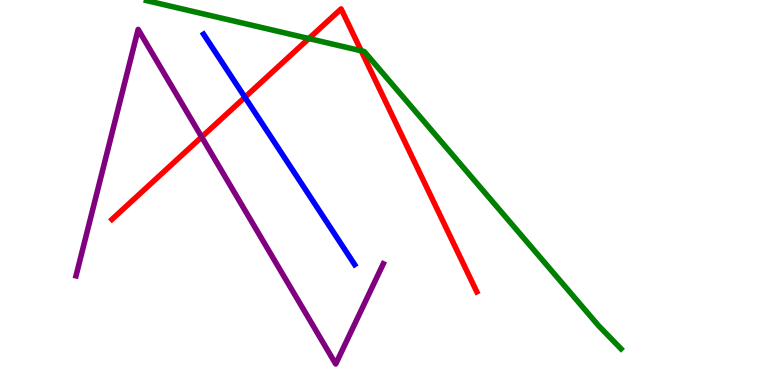[{'lines': ['blue', 'red'], 'intersections': [{'x': 3.16, 'y': 7.47}]}, {'lines': ['green', 'red'], 'intersections': [{'x': 3.99, 'y': 9.0}, {'x': 4.66, 'y': 8.68}]}, {'lines': ['purple', 'red'], 'intersections': [{'x': 2.6, 'y': 6.44}]}, {'lines': ['blue', 'green'], 'intersections': []}, {'lines': ['blue', 'purple'], 'intersections': []}, {'lines': ['green', 'purple'], 'intersections': []}]